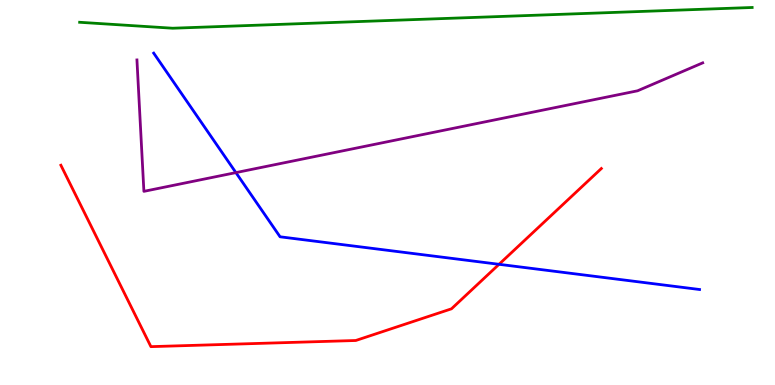[{'lines': ['blue', 'red'], 'intersections': [{'x': 6.44, 'y': 3.13}]}, {'lines': ['green', 'red'], 'intersections': []}, {'lines': ['purple', 'red'], 'intersections': []}, {'lines': ['blue', 'green'], 'intersections': []}, {'lines': ['blue', 'purple'], 'intersections': [{'x': 3.04, 'y': 5.52}]}, {'lines': ['green', 'purple'], 'intersections': []}]